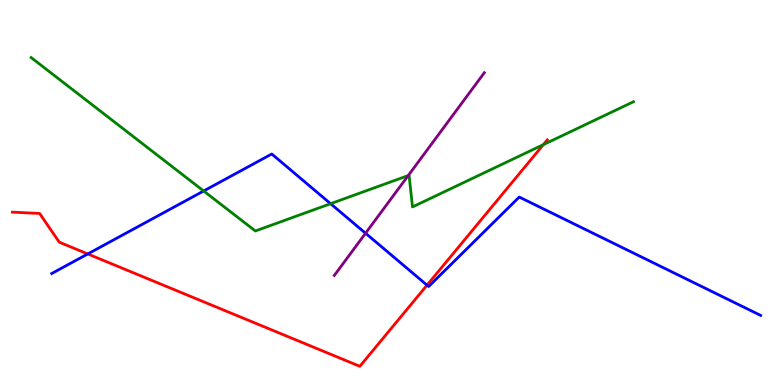[{'lines': ['blue', 'red'], 'intersections': [{'x': 1.13, 'y': 3.4}, {'x': 5.51, 'y': 2.59}]}, {'lines': ['green', 'red'], 'intersections': [{'x': 7.01, 'y': 6.24}]}, {'lines': ['purple', 'red'], 'intersections': []}, {'lines': ['blue', 'green'], 'intersections': [{'x': 2.63, 'y': 5.04}, {'x': 4.27, 'y': 4.71}]}, {'lines': ['blue', 'purple'], 'intersections': [{'x': 4.72, 'y': 3.94}]}, {'lines': ['green', 'purple'], 'intersections': [{'x': 5.27, 'y': 5.44}]}]